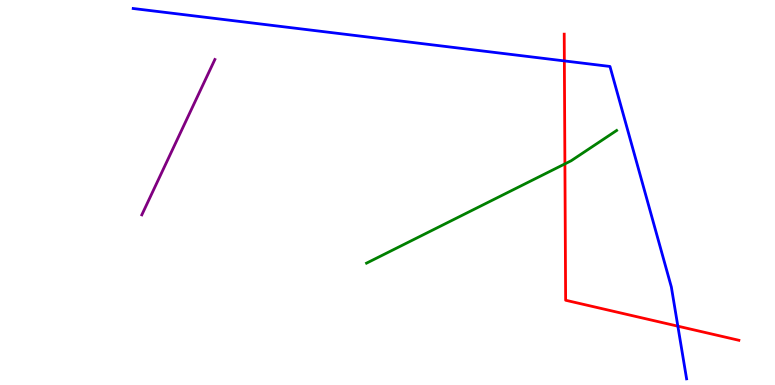[{'lines': ['blue', 'red'], 'intersections': [{'x': 7.28, 'y': 8.42}, {'x': 8.75, 'y': 1.53}]}, {'lines': ['green', 'red'], 'intersections': [{'x': 7.29, 'y': 5.74}]}, {'lines': ['purple', 'red'], 'intersections': []}, {'lines': ['blue', 'green'], 'intersections': []}, {'lines': ['blue', 'purple'], 'intersections': []}, {'lines': ['green', 'purple'], 'intersections': []}]